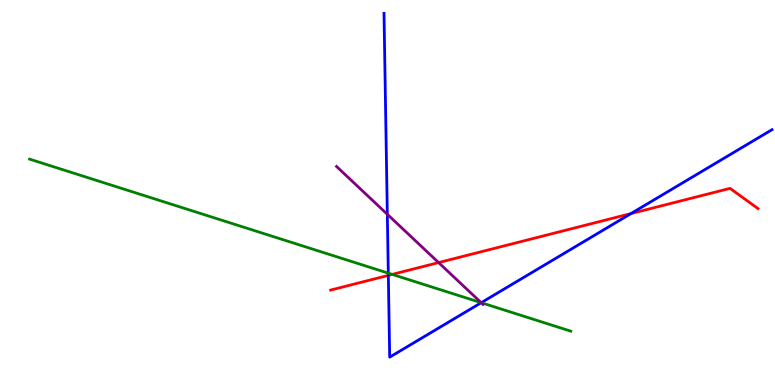[{'lines': ['blue', 'red'], 'intersections': [{'x': 5.01, 'y': 2.85}, {'x': 8.14, 'y': 4.45}]}, {'lines': ['green', 'red'], 'intersections': [{'x': 5.06, 'y': 2.87}]}, {'lines': ['purple', 'red'], 'intersections': [{'x': 5.66, 'y': 3.18}]}, {'lines': ['blue', 'green'], 'intersections': [{'x': 5.01, 'y': 2.91}, {'x': 6.21, 'y': 2.14}]}, {'lines': ['blue', 'purple'], 'intersections': [{'x': 5.0, 'y': 4.43}, {'x': 6.21, 'y': 2.14}]}, {'lines': ['green', 'purple'], 'intersections': [{'x': 6.21, 'y': 2.14}]}]